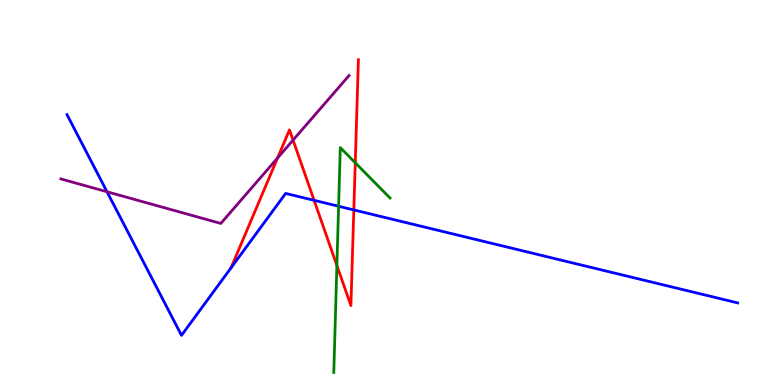[{'lines': ['blue', 'red'], 'intersections': [{'x': 4.05, 'y': 4.8}, {'x': 4.57, 'y': 4.55}]}, {'lines': ['green', 'red'], 'intersections': [{'x': 4.35, 'y': 3.1}, {'x': 4.58, 'y': 5.77}]}, {'lines': ['purple', 'red'], 'intersections': [{'x': 3.58, 'y': 5.9}, {'x': 3.78, 'y': 6.36}]}, {'lines': ['blue', 'green'], 'intersections': [{'x': 4.37, 'y': 4.64}]}, {'lines': ['blue', 'purple'], 'intersections': [{'x': 1.38, 'y': 5.02}]}, {'lines': ['green', 'purple'], 'intersections': []}]